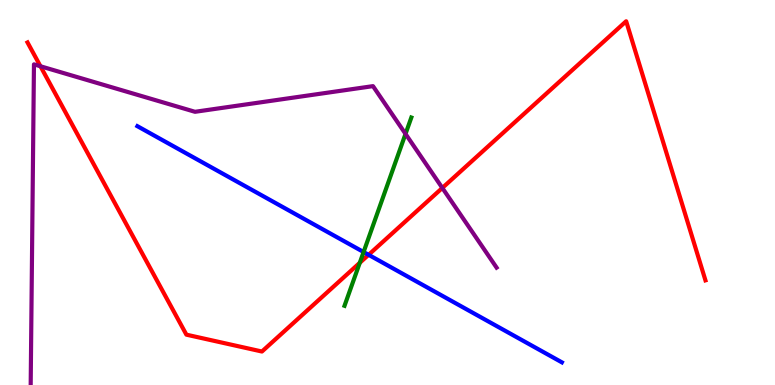[{'lines': ['blue', 'red'], 'intersections': [{'x': 4.76, 'y': 3.38}]}, {'lines': ['green', 'red'], 'intersections': [{'x': 4.64, 'y': 3.17}]}, {'lines': ['purple', 'red'], 'intersections': [{'x': 0.522, 'y': 8.28}, {'x': 5.71, 'y': 5.12}]}, {'lines': ['blue', 'green'], 'intersections': [{'x': 4.69, 'y': 3.45}]}, {'lines': ['blue', 'purple'], 'intersections': []}, {'lines': ['green', 'purple'], 'intersections': [{'x': 5.23, 'y': 6.52}]}]